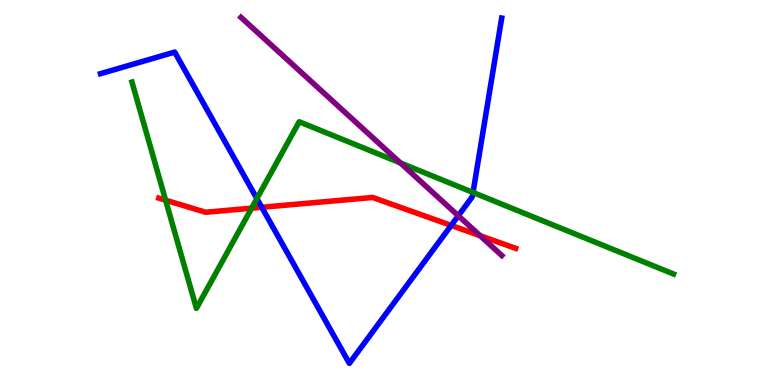[{'lines': ['blue', 'red'], 'intersections': [{'x': 3.38, 'y': 4.62}, {'x': 5.82, 'y': 4.15}]}, {'lines': ['green', 'red'], 'intersections': [{'x': 2.14, 'y': 4.8}, {'x': 3.25, 'y': 4.59}]}, {'lines': ['purple', 'red'], 'intersections': [{'x': 6.2, 'y': 3.88}]}, {'lines': ['blue', 'green'], 'intersections': [{'x': 3.31, 'y': 4.84}, {'x': 6.1, 'y': 5.0}]}, {'lines': ['blue', 'purple'], 'intersections': [{'x': 5.91, 'y': 4.4}]}, {'lines': ['green', 'purple'], 'intersections': [{'x': 5.17, 'y': 5.77}]}]